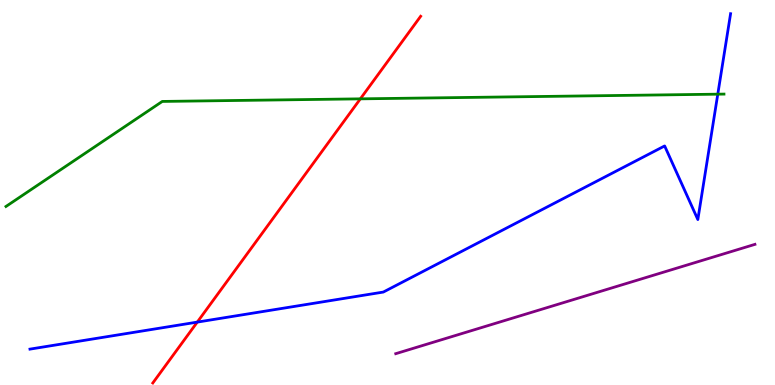[{'lines': ['blue', 'red'], 'intersections': [{'x': 2.55, 'y': 1.63}]}, {'lines': ['green', 'red'], 'intersections': [{'x': 4.65, 'y': 7.43}]}, {'lines': ['purple', 'red'], 'intersections': []}, {'lines': ['blue', 'green'], 'intersections': [{'x': 9.26, 'y': 7.55}]}, {'lines': ['blue', 'purple'], 'intersections': []}, {'lines': ['green', 'purple'], 'intersections': []}]